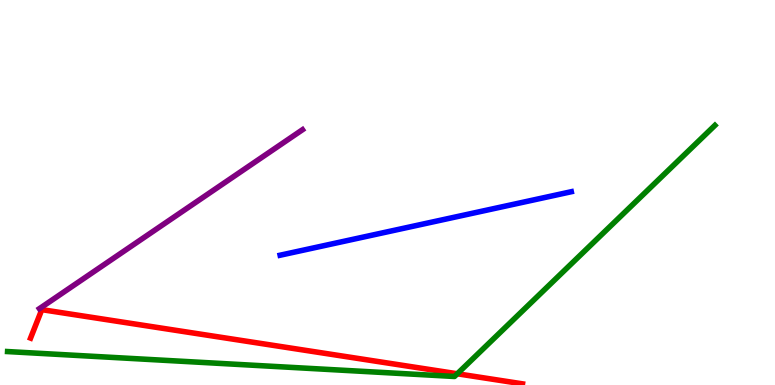[{'lines': ['blue', 'red'], 'intersections': []}, {'lines': ['green', 'red'], 'intersections': [{'x': 5.9, 'y': 0.291}]}, {'lines': ['purple', 'red'], 'intersections': []}, {'lines': ['blue', 'green'], 'intersections': []}, {'lines': ['blue', 'purple'], 'intersections': []}, {'lines': ['green', 'purple'], 'intersections': []}]